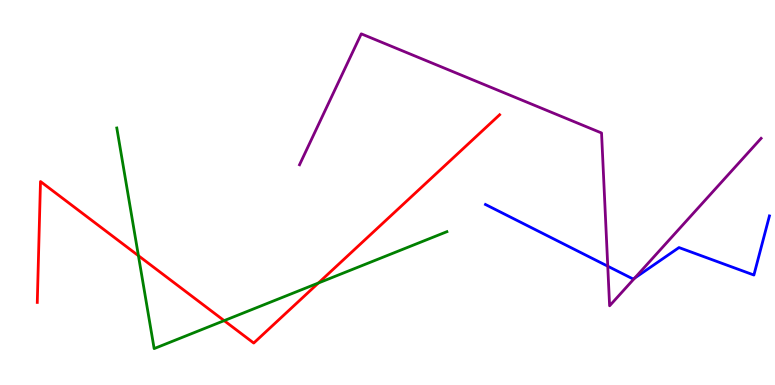[{'lines': ['blue', 'red'], 'intersections': []}, {'lines': ['green', 'red'], 'intersections': [{'x': 1.79, 'y': 3.36}, {'x': 2.89, 'y': 1.67}, {'x': 4.11, 'y': 2.65}]}, {'lines': ['purple', 'red'], 'intersections': []}, {'lines': ['blue', 'green'], 'intersections': []}, {'lines': ['blue', 'purple'], 'intersections': [{'x': 7.84, 'y': 3.09}, {'x': 8.19, 'y': 2.78}]}, {'lines': ['green', 'purple'], 'intersections': []}]